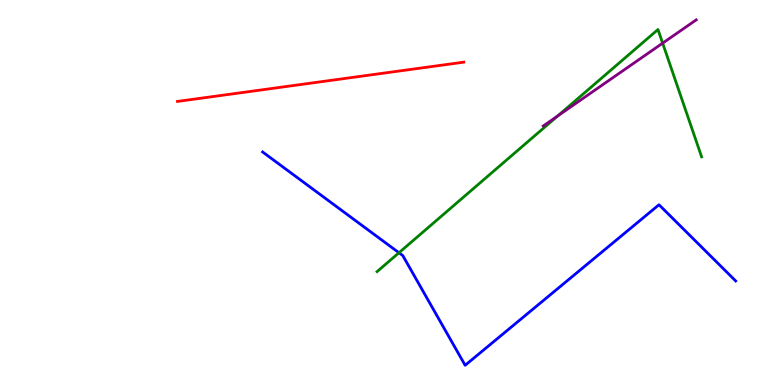[{'lines': ['blue', 'red'], 'intersections': []}, {'lines': ['green', 'red'], 'intersections': []}, {'lines': ['purple', 'red'], 'intersections': []}, {'lines': ['blue', 'green'], 'intersections': [{'x': 5.15, 'y': 3.44}]}, {'lines': ['blue', 'purple'], 'intersections': []}, {'lines': ['green', 'purple'], 'intersections': [{'x': 7.2, 'y': 6.99}, {'x': 8.55, 'y': 8.88}]}]